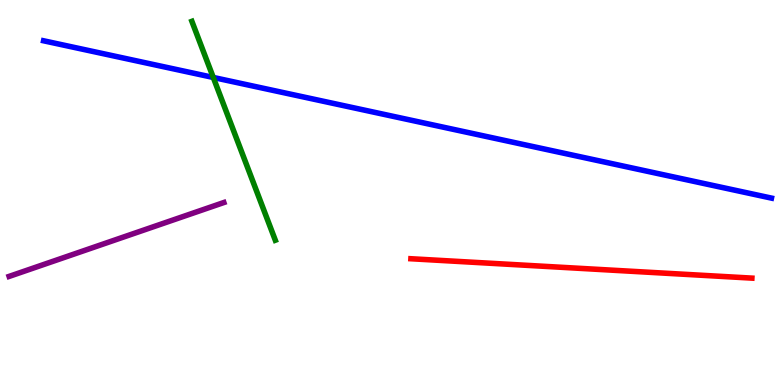[{'lines': ['blue', 'red'], 'intersections': []}, {'lines': ['green', 'red'], 'intersections': []}, {'lines': ['purple', 'red'], 'intersections': []}, {'lines': ['blue', 'green'], 'intersections': [{'x': 2.75, 'y': 7.99}]}, {'lines': ['blue', 'purple'], 'intersections': []}, {'lines': ['green', 'purple'], 'intersections': []}]